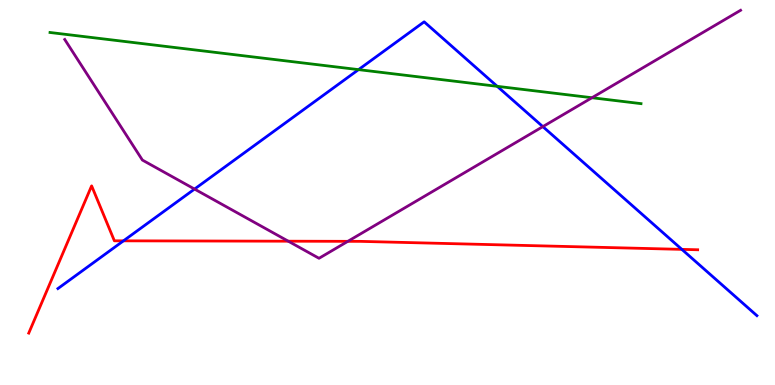[{'lines': ['blue', 'red'], 'intersections': [{'x': 1.59, 'y': 3.74}, {'x': 8.8, 'y': 3.52}]}, {'lines': ['green', 'red'], 'intersections': []}, {'lines': ['purple', 'red'], 'intersections': [{'x': 3.72, 'y': 3.74}, {'x': 4.49, 'y': 3.73}]}, {'lines': ['blue', 'green'], 'intersections': [{'x': 4.63, 'y': 8.19}, {'x': 6.42, 'y': 7.76}]}, {'lines': ['blue', 'purple'], 'intersections': [{'x': 2.51, 'y': 5.09}, {'x': 7.0, 'y': 6.71}]}, {'lines': ['green', 'purple'], 'intersections': [{'x': 7.64, 'y': 7.46}]}]